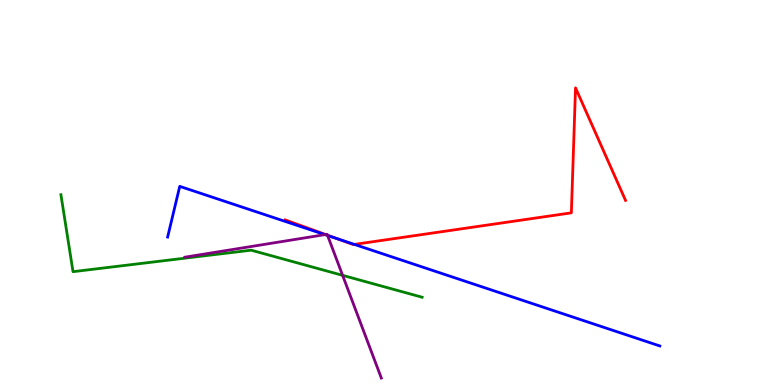[{'lines': ['blue', 'red'], 'intersections': [{'x': 4.34, 'y': 3.81}, {'x': 4.57, 'y': 3.65}]}, {'lines': ['green', 'red'], 'intersections': []}, {'lines': ['purple', 'red'], 'intersections': [{'x': 4.2, 'y': 3.91}, {'x': 4.23, 'y': 3.89}]}, {'lines': ['blue', 'green'], 'intersections': []}, {'lines': ['blue', 'purple'], 'intersections': [{'x': 4.19, 'y': 3.91}, {'x': 4.23, 'y': 3.88}]}, {'lines': ['green', 'purple'], 'intersections': [{'x': 4.42, 'y': 2.85}]}]